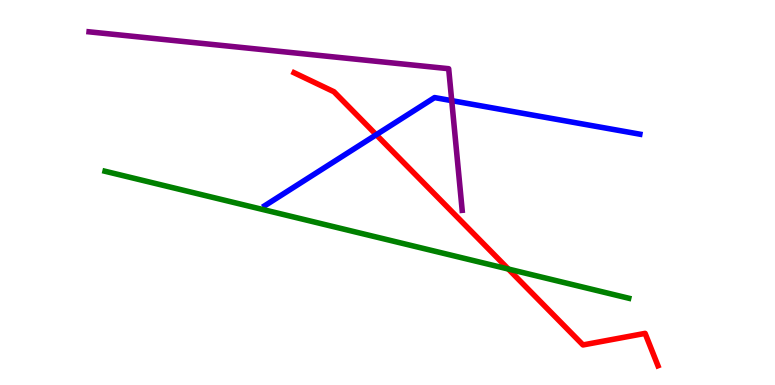[{'lines': ['blue', 'red'], 'intersections': [{'x': 4.85, 'y': 6.5}]}, {'lines': ['green', 'red'], 'intersections': [{'x': 6.56, 'y': 3.01}]}, {'lines': ['purple', 'red'], 'intersections': []}, {'lines': ['blue', 'green'], 'intersections': []}, {'lines': ['blue', 'purple'], 'intersections': [{'x': 5.83, 'y': 7.39}]}, {'lines': ['green', 'purple'], 'intersections': []}]